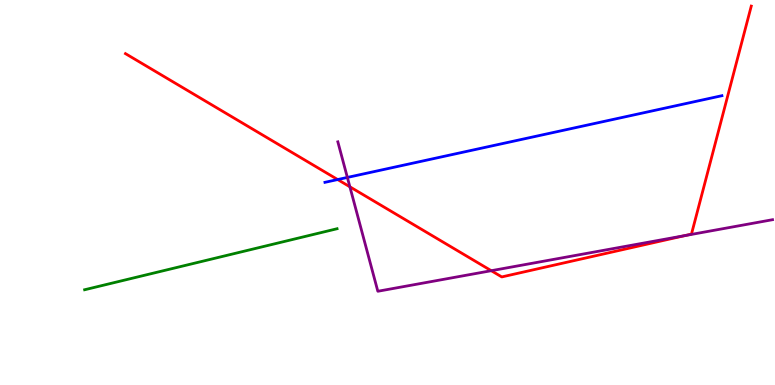[{'lines': ['blue', 'red'], 'intersections': [{'x': 4.36, 'y': 5.34}]}, {'lines': ['green', 'red'], 'intersections': []}, {'lines': ['purple', 'red'], 'intersections': [{'x': 4.51, 'y': 5.15}, {'x': 6.34, 'y': 2.97}, {'x': 8.84, 'y': 3.88}]}, {'lines': ['blue', 'green'], 'intersections': []}, {'lines': ['blue', 'purple'], 'intersections': [{'x': 4.48, 'y': 5.39}]}, {'lines': ['green', 'purple'], 'intersections': []}]